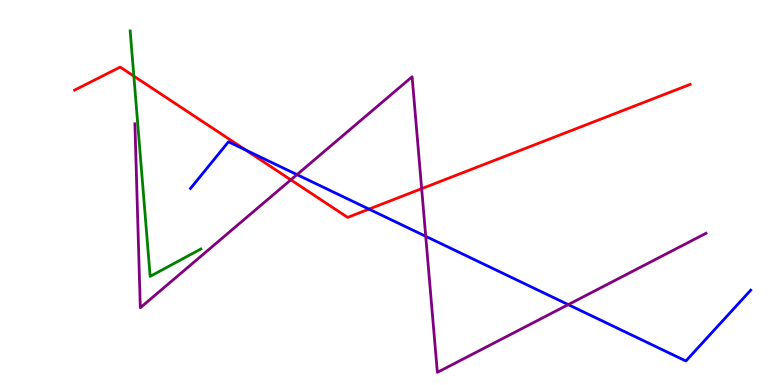[{'lines': ['blue', 'red'], 'intersections': [{'x': 3.17, 'y': 6.1}, {'x': 4.76, 'y': 4.57}]}, {'lines': ['green', 'red'], 'intersections': [{'x': 1.73, 'y': 8.02}]}, {'lines': ['purple', 'red'], 'intersections': [{'x': 3.75, 'y': 5.33}, {'x': 5.44, 'y': 5.1}]}, {'lines': ['blue', 'green'], 'intersections': []}, {'lines': ['blue', 'purple'], 'intersections': [{'x': 3.83, 'y': 5.46}, {'x': 5.49, 'y': 3.86}, {'x': 7.33, 'y': 2.09}]}, {'lines': ['green', 'purple'], 'intersections': []}]